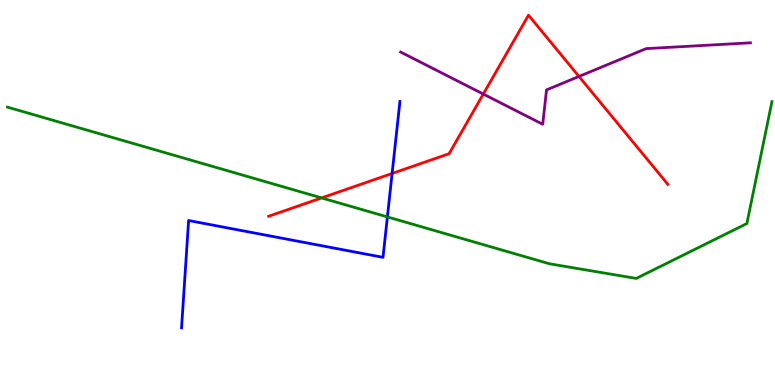[{'lines': ['blue', 'red'], 'intersections': [{'x': 5.06, 'y': 5.49}]}, {'lines': ['green', 'red'], 'intersections': [{'x': 4.15, 'y': 4.86}]}, {'lines': ['purple', 'red'], 'intersections': [{'x': 6.24, 'y': 7.56}, {'x': 7.47, 'y': 8.01}]}, {'lines': ['blue', 'green'], 'intersections': [{'x': 5.0, 'y': 4.37}]}, {'lines': ['blue', 'purple'], 'intersections': []}, {'lines': ['green', 'purple'], 'intersections': []}]